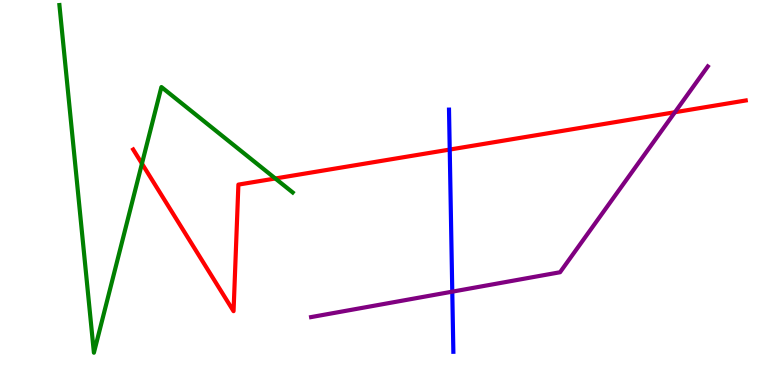[{'lines': ['blue', 'red'], 'intersections': [{'x': 5.8, 'y': 6.12}]}, {'lines': ['green', 'red'], 'intersections': [{'x': 1.83, 'y': 5.75}, {'x': 3.55, 'y': 5.36}]}, {'lines': ['purple', 'red'], 'intersections': [{'x': 8.71, 'y': 7.09}]}, {'lines': ['blue', 'green'], 'intersections': []}, {'lines': ['blue', 'purple'], 'intersections': [{'x': 5.84, 'y': 2.42}]}, {'lines': ['green', 'purple'], 'intersections': []}]